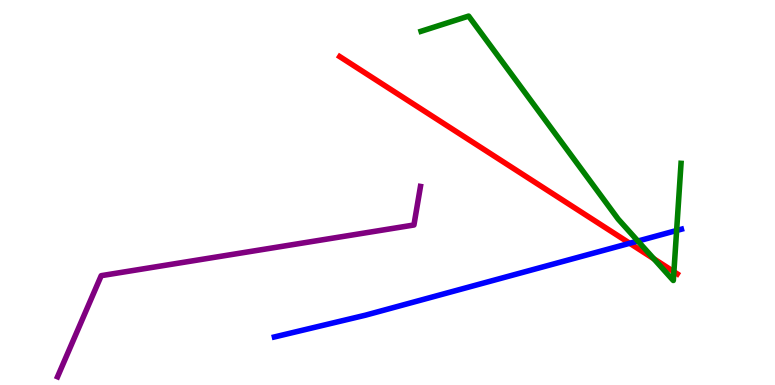[{'lines': ['blue', 'red'], 'intersections': [{'x': 8.13, 'y': 3.68}]}, {'lines': ['green', 'red'], 'intersections': [{'x': 8.44, 'y': 3.28}, {'x': 8.7, 'y': 2.94}]}, {'lines': ['purple', 'red'], 'intersections': []}, {'lines': ['blue', 'green'], 'intersections': [{'x': 8.23, 'y': 3.74}, {'x': 8.73, 'y': 4.01}]}, {'lines': ['blue', 'purple'], 'intersections': []}, {'lines': ['green', 'purple'], 'intersections': []}]